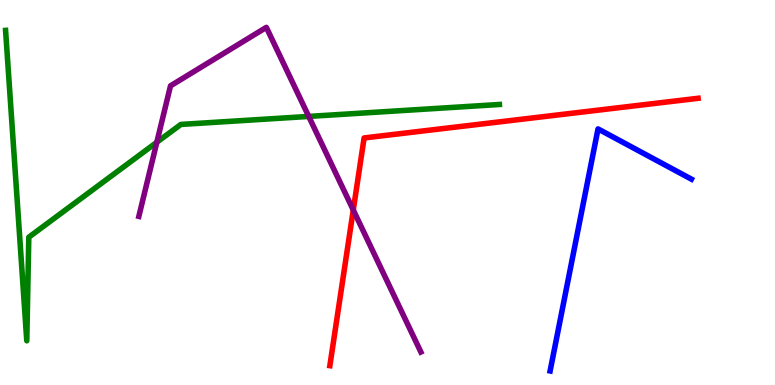[{'lines': ['blue', 'red'], 'intersections': []}, {'lines': ['green', 'red'], 'intersections': []}, {'lines': ['purple', 'red'], 'intersections': [{'x': 4.56, 'y': 4.55}]}, {'lines': ['blue', 'green'], 'intersections': []}, {'lines': ['blue', 'purple'], 'intersections': []}, {'lines': ['green', 'purple'], 'intersections': [{'x': 2.02, 'y': 6.3}, {'x': 3.98, 'y': 6.98}]}]